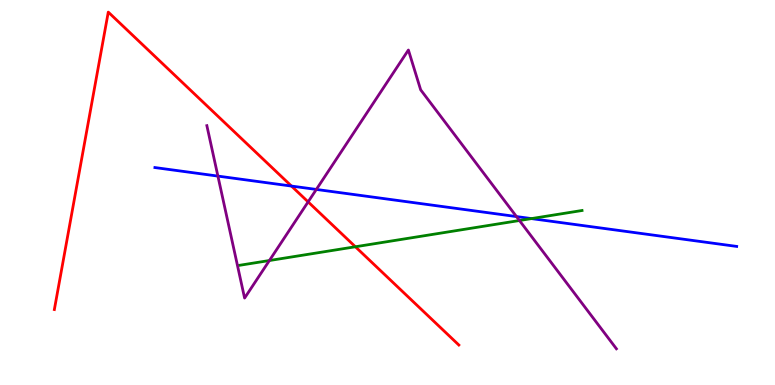[{'lines': ['blue', 'red'], 'intersections': [{'x': 3.76, 'y': 5.17}]}, {'lines': ['green', 'red'], 'intersections': [{'x': 4.59, 'y': 3.59}]}, {'lines': ['purple', 'red'], 'intersections': [{'x': 3.98, 'y': 4.76}]}, {'lines': ['blue', 'green'], 'intersections': [{'x': 6.86, 'y': 4.32}]}, {'lines': ['blue', 'purple'], 'intersections': [{'x': 2.81, 'y': 5.43}, {'x': 4.08, 'y': 5.08}, {'x': 6.66, 'y': 4.37}]}, {'lines': ['green', 'purple'], 'intersections': [{'x': 3.48, 'y': 3.23}, {'x': 6.7, 'y': 4.27}]}]